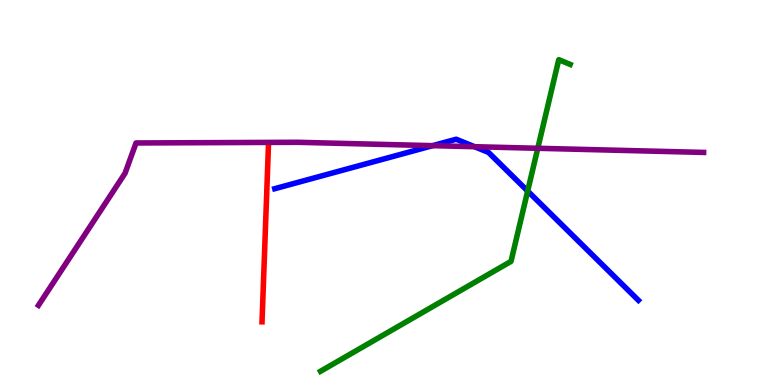[{'lines': ['blue', 'red'], 'intersections': []}, {'lines': ['green', 'red'], 'intersections': []}, {'lines': ['purple', 'red'], 'intersections': []}, {'lines': ['blue', 'green'], 'intersections': [{'x': 6.81, 'y': 5.04}]}, {'lines': ['blue', 'purple'], 'intersections': [{'x': 5.58, 'y': 6.22}, {'x': 6.12, 'y': 6.19}]}, {'lines': ['green', 'purple'], 'intersections': [{'x': 6.94, 'y': 6.15}]}]